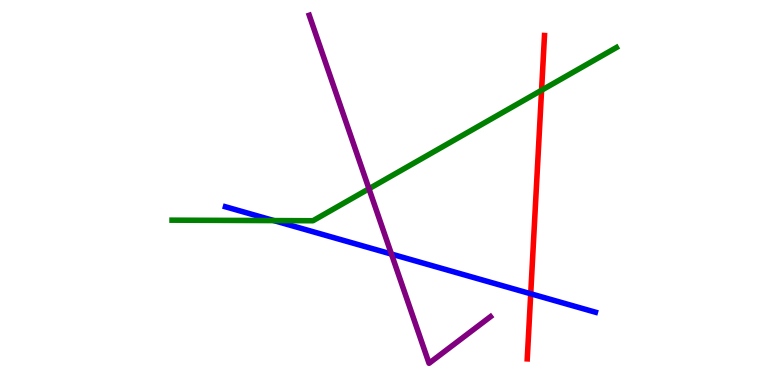[{'lines': ['blue', 'red'], 'intersections': [{'x': 6.85, 'y': 2.37}]}, {'lines': ['green', 'red'], 'intersections': [{'x': 6.99, 'y': 7.66}]}, {'lines': ['purple', 'red'], 'intersections': []}, {'lines': ['blue', 'green'], 'intersections': [{'x': 3.53, 'y': 4.27}]}, {'lines': ['blue', 'purple'], 'intersections': [{'x': 5.05, 'y': 3.4}]}, {'lines': ['green', 'purple'], 'intersections': [{'x': 4.76, 'y': 5.1}]}]